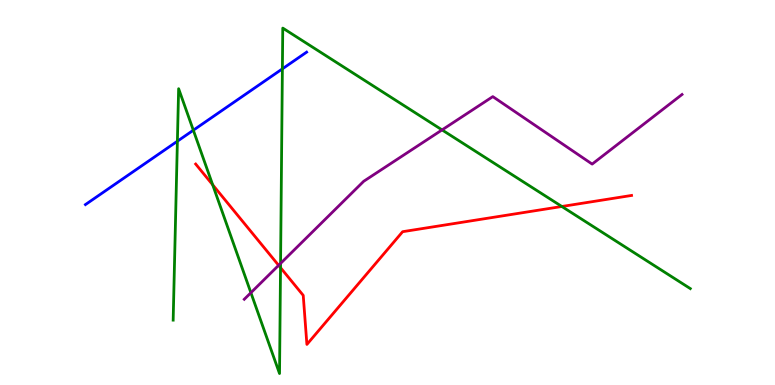[{'lines': ['blue', 'red'], 'intersections': []}, {'lines': ['green', 'red'], 'intersections': [{'x': 2.74, 'y': 5.2}, {'x': 3.62, 'y': 3.05}, {'x': 7.25, 'y': 4.64}]}, {'lines': ['purple', 'red'], 'intersections': [{'x': 3.6, 'y': 3.11}]}, {'lines': ['blue', 'green'], 'intersections': [{'x': 2.29, 'y': 6.33}, {'x': 2.49, 'y': 6.62}, {'x': 3.64, 'y': 8.21}]}, {'lines': ['blue', 'purple'], 'intersections': []}, {'lines': ['green', 'purple'], 'intersections': [{'x': 3.24, 'y': 2.4}, {'x': 3.62, 'y': 3.16}, {'x': 5.7, 'y': 6.63}]}]